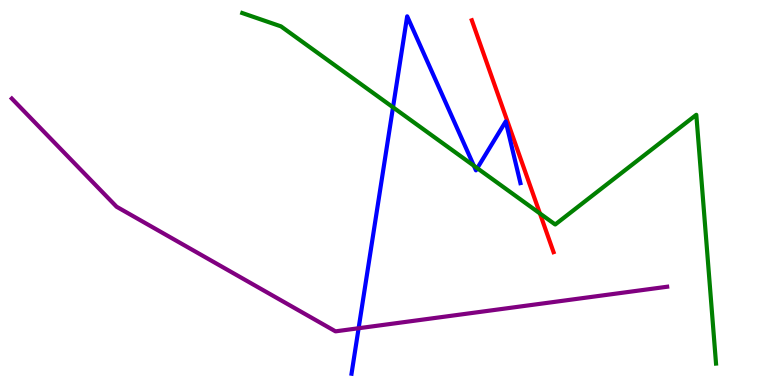[{'lines': ['blue', 'red'], 'intersections': []}, {'lines': ['green', 'red'], 'intersections': [{'x': 6.97, 'y': 4.46}]}, {'lines': ['purple', 'red'], 'intersections': []}, {'lines': ['blue', 'green'], 'intersections': [{'x': 5.07, 'y': 7.21}, {'x': 6.11, 'y': 5.7}, {'x': 6.16, 'y': 5.63}]}, {'lines': ['blue', 'purple'], 'intersections': [{'x': 4.63, 'y': 1.47}]}, {'lines': ['green', 'purple'], 'intersections': []}]